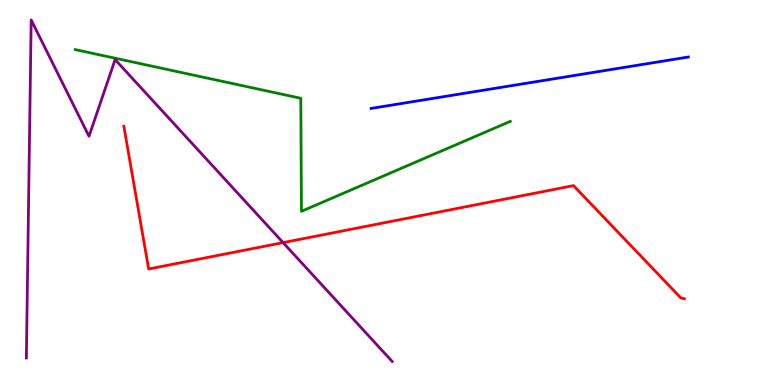[{'lines': ['blue', 'red'], 'intersections': []}, {'lines': ['green', 'red'], 'intersections': []}, {'lines': ['purple', 'red'], 'intersections': [{'x': 3.65, 'y': 3.7}]}, {'lines': ['blue', 'green'], 'intersections': []}, {'lines': ['blue', 'purple'], 'intersections': []}, {'lines': ['green', 'purple'], 'intersections': []}]